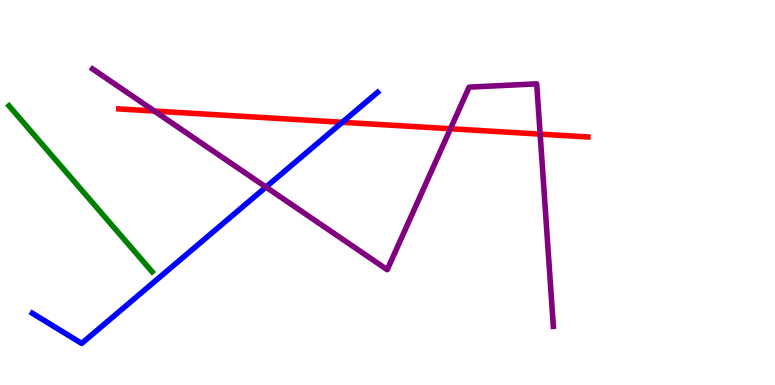[{'lines': ['blue', 'red'], 'intersections': [{'x': 4.42, 'y': 6.82}]}, {'lines': ['green', 'red'], 'intersections': []}, {'lines': ['purple', 'red'], 'intersections': [{'x': 1.99, 'y': 7.12}, {'x': 5.81, 'y': 6.66}, {'x': 6.97, 'y': 6.52}]}, {'lines': ['blue', 'green'], 'intersections': []}, {'lines': ['blue', 'purple'], 'intersections': [{'x': 3.43, 'y': 5.14}]}, {'lines': ['green', 'purple'], 'intersections': []}]